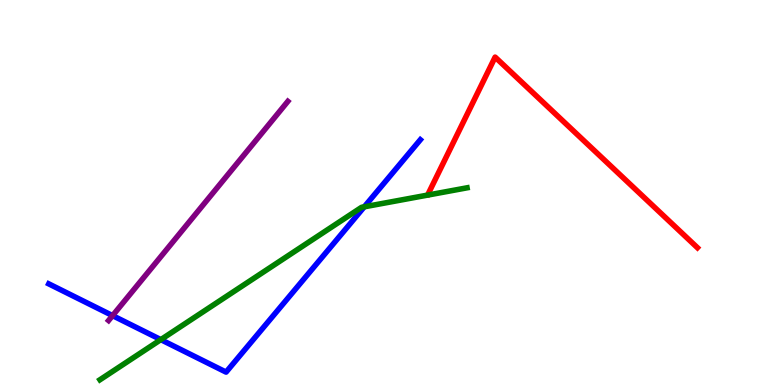[{'lines': ['blue', 'red'], 'intersections': []}, {'lines': ['green', 'red'], 'intersections': []}, {'lines': ['purple', 'red'], 'intersections': []}, {'lines': ['blue', 'green'], 'intersections': [{'x': 2.08, 'y': 1.18}, {'x': 4.7, 'y': 4.63}]}, {'lines': ['blue', 'purple'], 'intersections': [{'x': 1.45, 'y': 1.8}]}, {'lines': ['green', 'purple'], 'intersections': []}]